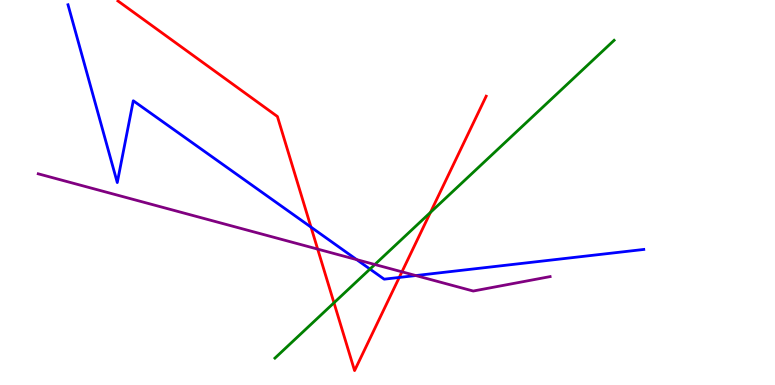[{'lines': ['blue', 'red'], 'intersections': [{'x': 4.01, 'y': 4.1}, {'x': 5.15, 'y': 2.79}]}, {'lines': ['green', 'red'], 'intersections': [{'x': 4.31, 'y': 2.14}, {'x': 5.55, 'y': 4.48}]}, {'lines': ['purple', 'red'], 'intersections': [{'x': 4.1, 'y': 3.53}, {'x': 5.19, 'y': 2.94}]}, {'lines': ['blue', 'green'], 'intersections': [{'x': 4.77, 'y': 3.01}]}, {'lines': ['blue', 'purple'], 'intersections': [{'x': 4.6, 'y': 3.26}, {'x': 5.37, 'y': 2.84}]}, {'lines': ['green', 'purple'], 'intersections': [{'x': 4.84, 'y': 3.13}]}]